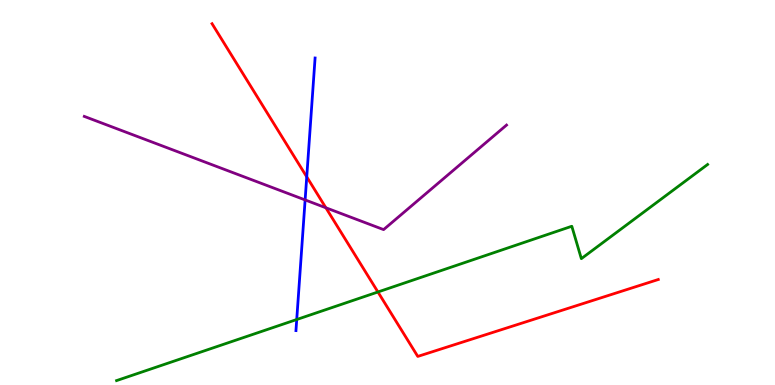[{'lines': ['blue', 'red'], 'intersections': [{'x': 3.96, 'y': 5.41}]}, {'lines': ['green', 'red'], 'intersections': [{'x': 4.88, 'y': 2.42}]}, {'lines': ['purple', 'red'], 'intersections': [{'x': 4.2, 'y': 4.6}]}, {'lines': ['blue', 'green'], 'intersections': [{'x': 3.83, 'y': 1.7}]}, {'lines': ['blue', 'purple'], 'intersections': [{'x': 3.94, 'y': 4.81}]}, {'lines': ['green', 'purple'], 'intersections': []}]